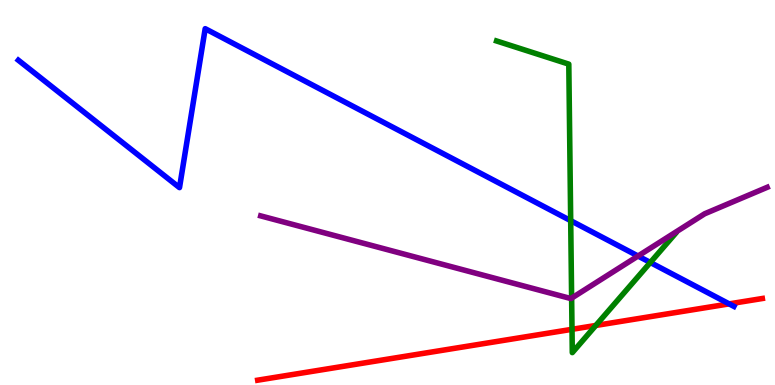[{'lines': ['blue', 'red'], 'intersections': [{'x': 9.41, 'y': 2.11}]}, {'lines': ['green', 'red'], 'intersections': [{'x': 7.38, 'y': 1.45}, {'x': 7.69, 'y': 1.55}]}, {'lines': ['purple', 'red'], 'intersections': []}, {'lines': ['blue', 'green'], 'intersections': [{'x': 7.36, 'y': 4.27}, {'x': 8.39, 'y': 3.18}]}, {'lines': ['blue', 'purple'], 'intersections': [{'x': 8.23, 'y': 3.35}]}, {'lines': ['green', 'purple'], 'intersections': [{'x': 7.38, 'y': 2.26}]}]